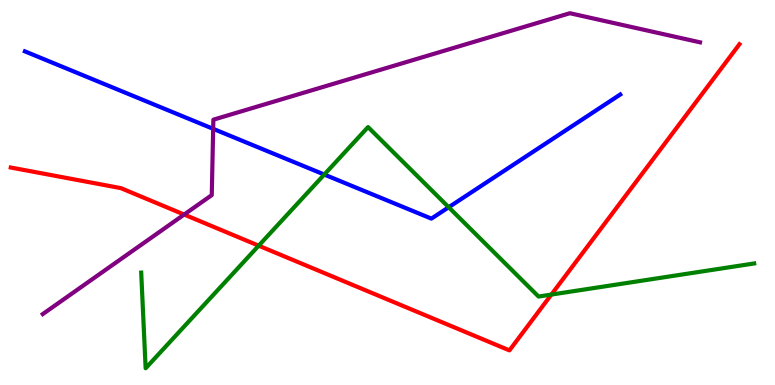[{'lines': ['blue', 'red'], 'intersections': []}, {'lines': ['green', 'red'], 'intersections': [{'x': 3.34, 'y': 3.62}, {'x': 7.11, 'y': 2.35}]}, {'lines': ['purple', 'red'], 'intersections': [{'x': 2.38, 'y': 4.43}]}, {'lines': ['blue', 'green'], 'intersections': [{'x': 4.18, 'y': 5.47}, {'x': 5.79, 'y': 4.62}]}, {'lines': ['blue', 'purple'], 'intersections': [{'x': 2.75, 'y': 6.65}]}, {'lines': ['green', 'purple'], 'intersections': []}]